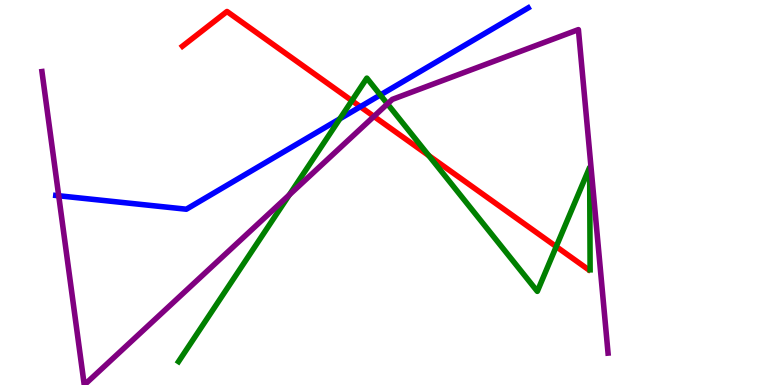[{'lines': ['blue', 'red'], 'intersections': [{'x': 4.65, 'y': 7.23}]}, {'lines': ['green', 'red'], 'intersections': [{'x': 4.54, 'y': 7.39}, {'x': 5.53, 'y': 5.96}, {'x': 7.18, 'y': 3.59}]}, {'lines': ['purple', 'red'], 'intersections': [{'x': 4.82, 'y': 6.98}]}, {'lines': ['blue', 'green'], 'intersections': [{'x': 4.38, 'y': 6.91}, {'x': 4.91, 'y': 7.53}]}, {'lines': ['blue', 'purple'], 'intersections': [{'x': 0.758, 'y': 4.92}]}, {'lines': ['green', 'purple'], 'intersections': [{'x': 3.73, 'y': 4.94}, {'x': 5.0, 'y': 7.3}]}]